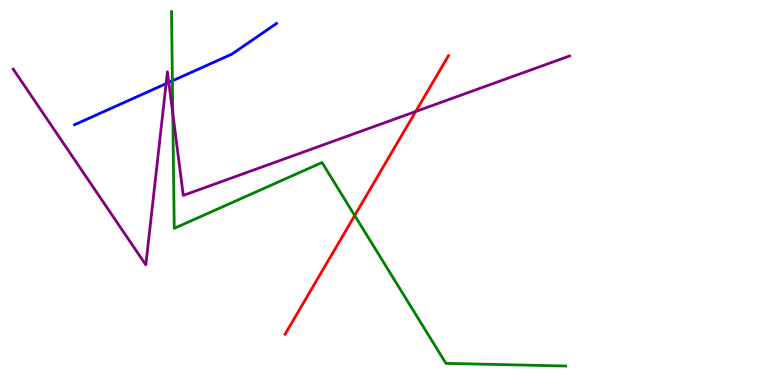[{'lines': ['blue', 'red'], 'intersections': []}, {'lines': ['green', 'red'], 'intersections': [{'x': 4.58, 'y': 4.4}]}, {'lines': ['purple', 'red'], 'intersections': [{'x': 5.36, 'y': 7.1}]}, {'lines': ['blue', 'green'], 'intersections': [{'x': 2.22, 'y': 7.9}]}, {'lines': ['blue', 'purple'], 'intersections': [{'x': 2.14, 'y': 7.83}, {'x': 2.18, 'y': 7.86}]}, {'lines': ['green', 'purple'], 'intersections': [{'x': 2.23, 'y': 7.05}]}]